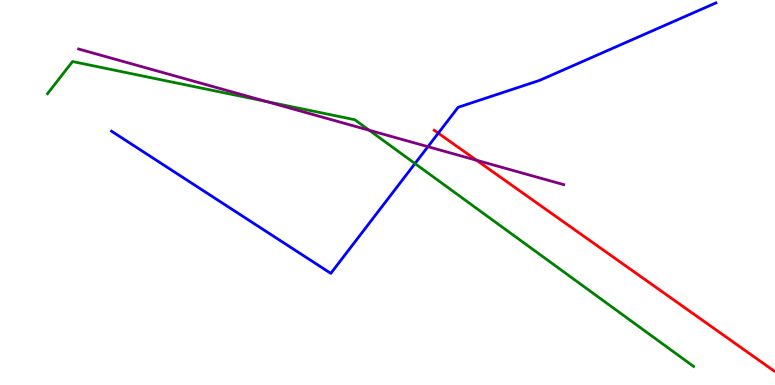[{'lines': ['blue', 'red'], 'intersections': [{'x': 5.66, 'y': 6.54}]}, {'lines': ['green', 'red'], 'intersections': []}, {'lines': ['purple', 'red'], 'intersections': [{'x': 6.15, 'y': 5.84}]}, {'lines': ['blue', 'green'], 'intersections': [{'x': 5.35, 'y': 5.75}]}, {'lines': ['blue', 'purple'], 'intersections': [{'x': 5.52, 'y': 6.19}]}, {'lines': ['green', 'purple'], 'intersections': [{'x': 3.44, 'y': 7.36}, {'x': 4.76, 'y': 6.62}]}]